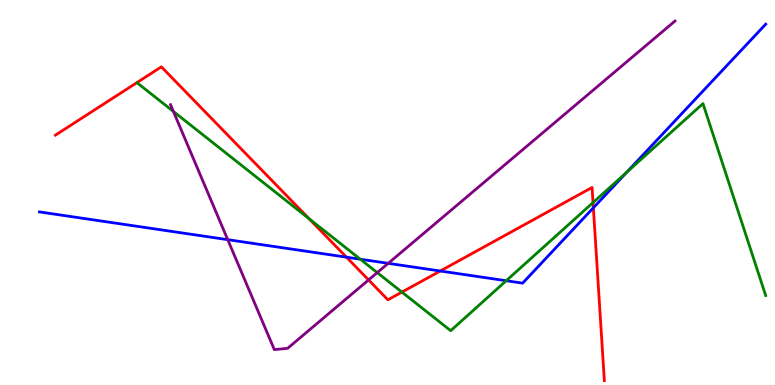[{'lines': ['blue', 'red'], 'intersections': [{'x': 4.47, 'y': 3.32}, {'x': 5.68, 'y': 2.96}, {'x': 7.66, 'y': 4.6}]}, {'lines': ['green', 'red'], 'intersections': [{'x': 3.99, 'y': 4.32}, {'x': 5.19, 'y': 2.41}, {'x': 7.65, 'y': 4.74}]}, {'lines': ['purple', 'red'], 'intersections': [{'x': 4.76, 'y': 2.73}]}, {'lines': ['blue', 'green'], 'intersections': [{'x': 4.65, 'y': 3.27}, {'x': 6.53, 'y': 2.71}, {'x': 8.09, 'y': 5.53}]}, {'lines': ['blue', 'purple'], 'intersections': [{'x': 2.94, 'y': 3.77}, {'x': 5.01, 'y': 3.16}]}, {'lines': ['green', 'purple'], 'intersections': [{'x': 2.24, 'y': 7.1}, {'x': 4.87, 'y': 2.92}]}]